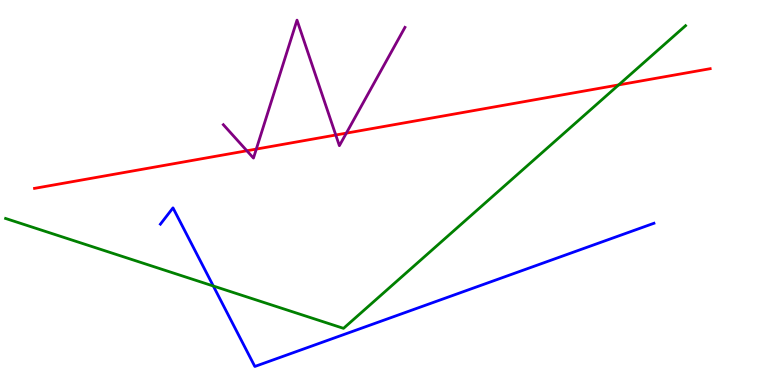[{'lines': ['blue', 'red'], 'intersections': []}, {'lines': ['green', 'red'], 'intersections': [{'x': 7.98, 'y': 7.79}]}, {'lines': ['purple', 'red'], 'intersections': [{'x': 3.19, 'y': 6.08}, {'x': 3.31, 'y': 6.13}, {'x': 4.33, 'y': 6.49}, {'x': 4.47, 'y': 6.54}]}, {'lines': ['blue', 'green'], 'intersections': [{'x': 2.75, 'y': 2.57}]}, {'lines': ['blue', 'purple'], 'intersections': []}, {'lines': ['green', 'purple'], 'intersections': []}]